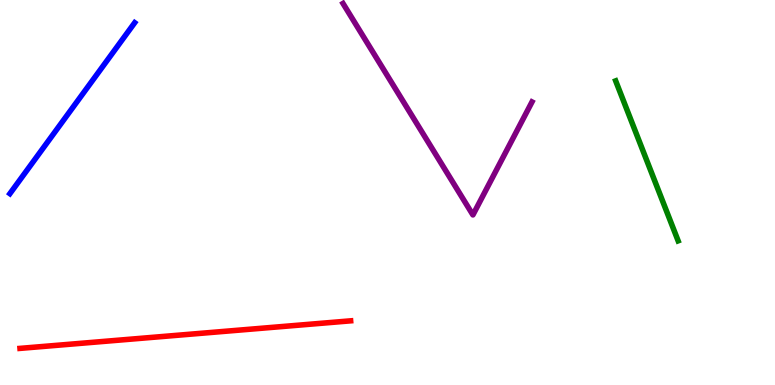[{'lines': ['blue', 'red'], 'intersections': []}, {'lines': ['green', 'red'], 'intersections': []}, {'lines': ['purple', 'red'], 'intersections': []}, {'lines': ['blue', 'green'], 'intersections': []}, {'lines': ['blue', 'purple'], 'intersections': []}, {'lines': ['green', 'purple'], 'intersections': []}]